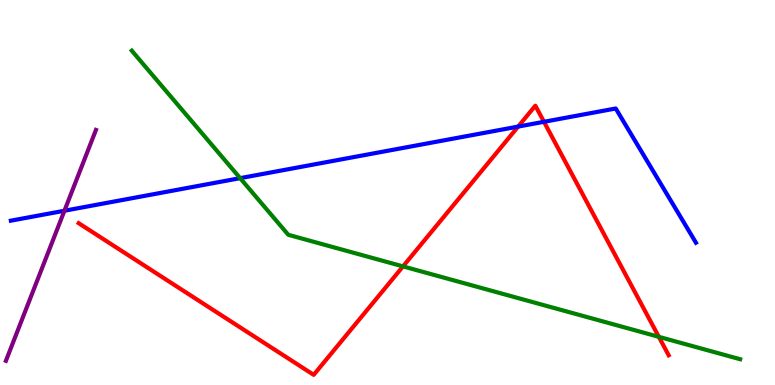[{'lines': ['blue', 'red'], 'intersections': [{'x': 6.69, 'y': 6.71}, {'x': 7.02, 'y': 6.84}]}, {'lines': ['green', 'red'], 'intersections': [{'x': 5.2, 'y': 3.08}, {'x': 8.5, 'y': 1.25}]}, {'lines': ['purple', 'red'], 'intersections': []}, {'lines': ['blue', 'green'], 'intersections': [{'x': 3.1, 'y': 5.37}]}, {'lines': ['blue', 'purple'], 'intersections': [{'x': 0.831, 'y': 4.53}]}, {'lines': ['green', 'purple'], 'intersections': []}]